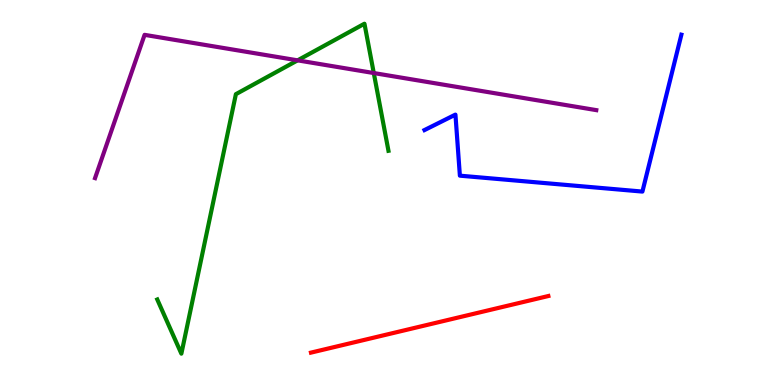[{'lines': ['blue', 'red'], 'intersections': []}, {'lines': ['green', 'red'], 'intersections': []}, {'lines': ['purple', 'red'], 'intersections': []}, {'lines': ['blue', 'green'], 'intersections': []}, {'lines': ['blue', 'purple'], 'intersections': []}, {'lines': ['green', 'purple'], 'intersections': [{'x': 3.84, 'y': 8.43}, {'x': 4.82, 'y': 8.1}]}]